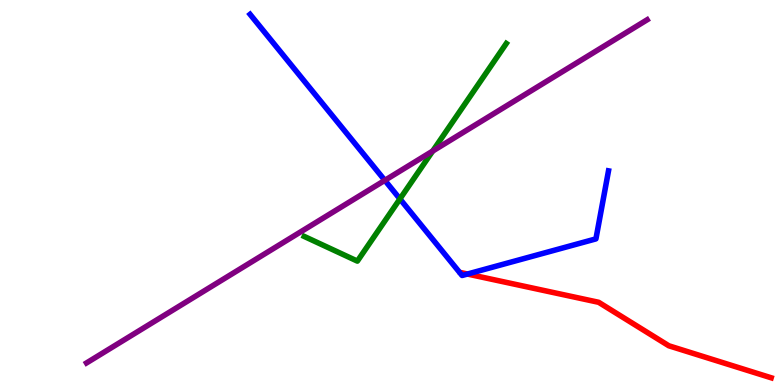[{'lines': ['blue', 'red'], 'intersections': [{'x': 6.03, 'y': 2.88}]}, {'lines': ['green', 'red'], 'intersections': []}, {'lines': ['purple', 'red'], 'intersections': []}, {'lines': ['blue', 'green'], 'intersections': [{'x': 5.16, 'y': 4.83}]}, {'lines': ['blue', 'purple'], 'intersections': [{'x': 4.97, 'y': 5.32}]}, {'lines': ['green', 'purple'], 'intersections': [{'x': 5.58, 'y': 6.08}]}]